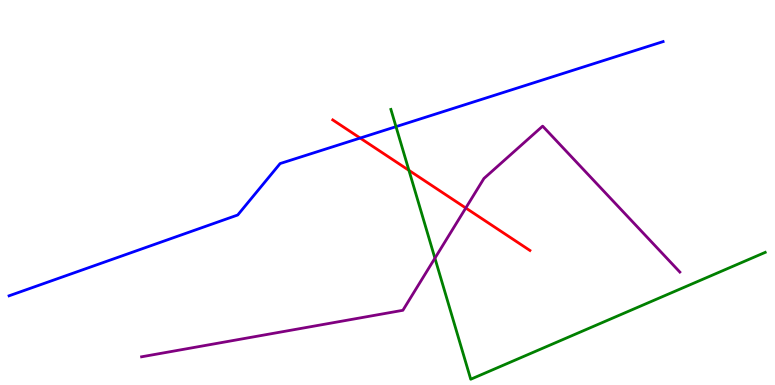[{'lines': ['blue', 'red'], 'intersections': [{'x': 4.65, 'y': 6.41}]}, {'lines': ['green', 'red'], 'intersections': [{'x': 5.28, 'y': 5.58}]}, {'lines': ['purple', 'red'], 'intersections': [{'x': 6.01, 'y': 4.6}]}, {'lines': ['blue', 'green'], 'intersections': [{'x': 5.11, 'y': 6.71}]}, {'lines': ['blue', 'purple'], 'intersections': []}, {'lines': ['green', 'purple'], 'intersections': [{'x': 5.61, 'y': 3.29}]}]